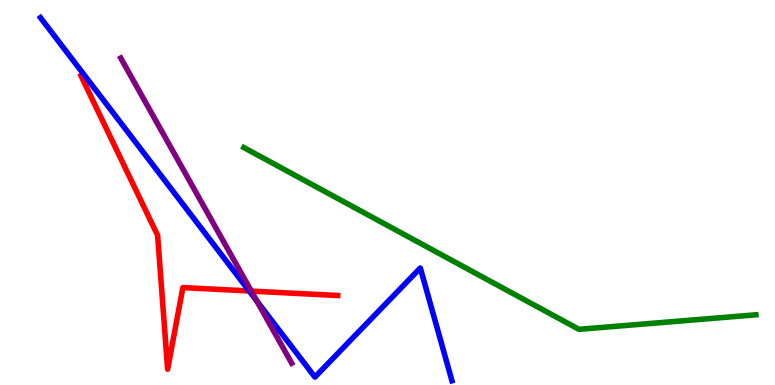[{'lines': ['blue', 'red'], 'intersections': [{'x': 3.21, 'y': 2.44}]}, {'lines': ['green', 'red'], 'intersections': []}, {'lines': ['purple', 'red'], 'intersections': [{'x': 3.24, 'y': 2.44}]}, {'lines': ['blue', 'green'], 'intersections': []}, {'lines': ['blue', 'purple'], 'intersections': [{'x': 3.31, 'y': 2.18}]}, {'lines': ['green', 'purple'], 'intersections': []}]